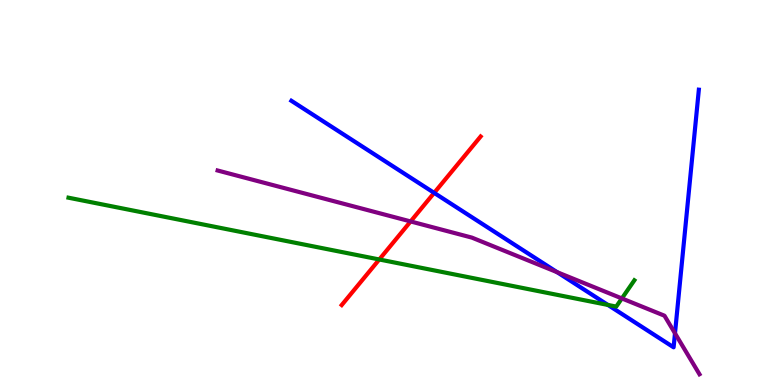[{'lines': ['blue', 'red'], 'intersections': [{'x': 5.6, 'y': 4.99}]}, {'lines': ['green', 'red'], 'intersections': [{'x': 4.89, 'y': 3.26}]}, {'lines': ['purple', 'red'], 'intersections': [{'x': 5.3, 'y': 4.25}]}, {'lines': ['blue', 'green'], 'intersections': [{'x': 7.84, 'y': 2.08}]}, {'lines': ['blue', 'purple'], 'intersections': [{'x': 7.19, 'y': 2.93}, {'x': 8.71, 'y': 1.34}]}, {'lines': ['green', 'purple'], 'intersections': [{'x': 8.02, 'y': 2.25}]}]